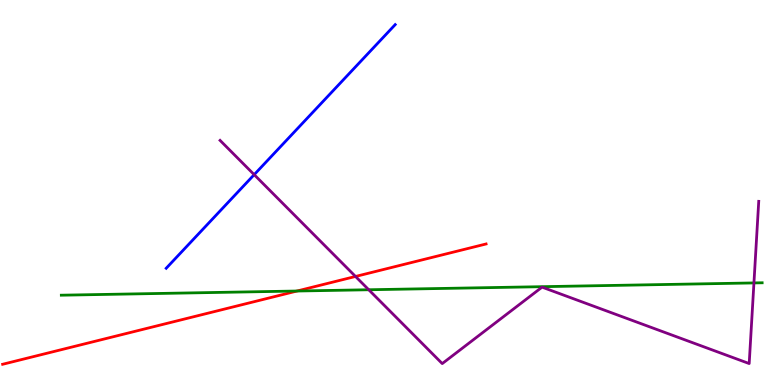[{'lines': ['blue', 'red'], 'intersections': []}, {'lines': ['green', 'red'], 'intersections': [{'x': 3.83, 'y': 2.44}]}, {'lines': ['purple', 'red'], 'intersections': [{'x': 4.59, 'y': 2.82}]}, {'lines': ['blue', 'green'], 'intersections': []}, {'lines': ['blue', 'purple'], 'intersections': [{'x': 3.28, 'y': 5.46}]}, {'lines': ['green', 'purple'], 'intersections': [{'x': 4.76, 'y': 2.47}, {'x': 9.73, 'y': 2.65}]}]